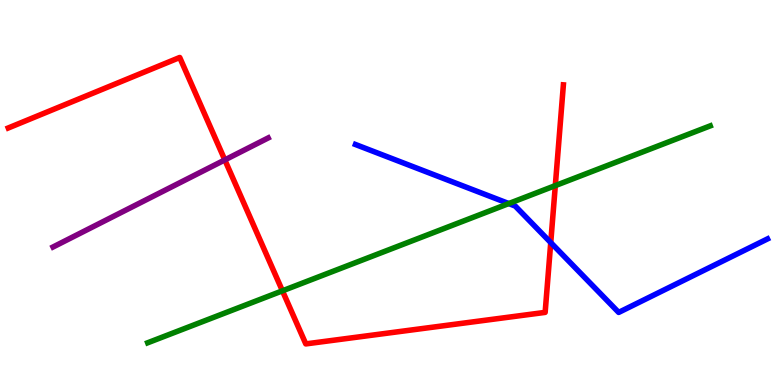[{'lines': ['blue', 'red'], 'intersections': [{'x': 7.11, 'y': 3.7}]}, {'lines': ['green', 'red'], 'intersections': [{'x': 3.64, 'y': 2.45}, {'x': 7.17, 'y': 5.18}]}, {'lines': ['purple', 'red'], 'intersections': [{'x': 2.9, 'y': 5.85}]}, {'lines': ['blue', 'green'], 'intersections': [{'x': 6.56, 'y': 4.71}]}, {'lines': ['blue', 'purple'], 'intersections': []}, {'lines': ['green', 'purple'], 'intersections': []}]